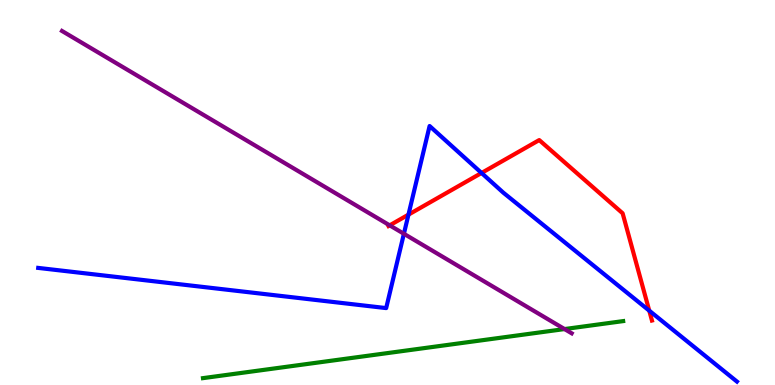[{'lines': ['blue', 'red'], 'intersections': [{'x': 5.27, 'y': 4.43}, {'x': 6.21, 'y': 5.51}, {'x': 8.38, 'y': 1.93}]}, {'lines': ['green', 'red'], 'intersections': []}, {'lines': ['purple', 'red'], 'intersections': [{'x': 5.03, 'y': 4.15}]}, {'lines': ['blue', 'green'], 'intersections': []}, {'lines': ['blue', 'purple'], 'intersections': [{'x': 5.21, 'y': 3.93}]}, {'lines': ['green', 'purple'], 'intersections': [{'x': 7.28, 'y': 1.45}]}]